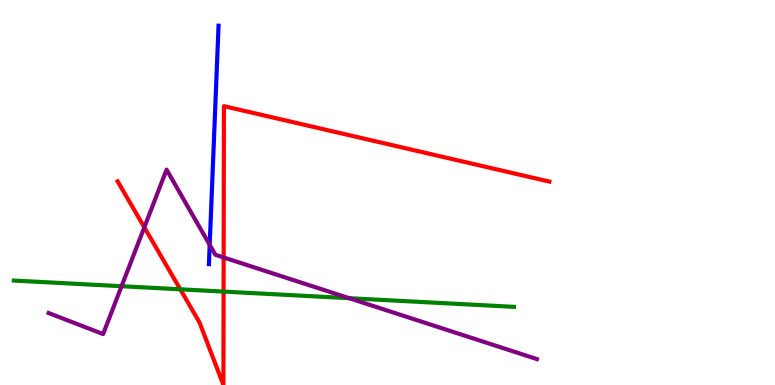[{'lines': ['blue', 'red'], 'intersections': []}, {'lines': ['green', 'red'], 'intersections': [{'x': 2.33, 'y': 2.49}, {'x': 2.88, 'y': 2.43}]}, {'lines': ['purple', 'red'], 'intersections': [{'x': 1.86, 'y': 4.1}, {'x': 2.89, 'y': 3.31}]}, {'lines': ['blue', 'green'], 'intersections': []}, {'lines': ['blue', 'purple'], 'intersections': [{'x': 2.71, 'y': 3.64}]}, {'lines': ['green', 'purple'], 'intersections': [{'x': 1.57, 'y': 2.57}, {'x': 4.51, 'y': 2.25}]}]